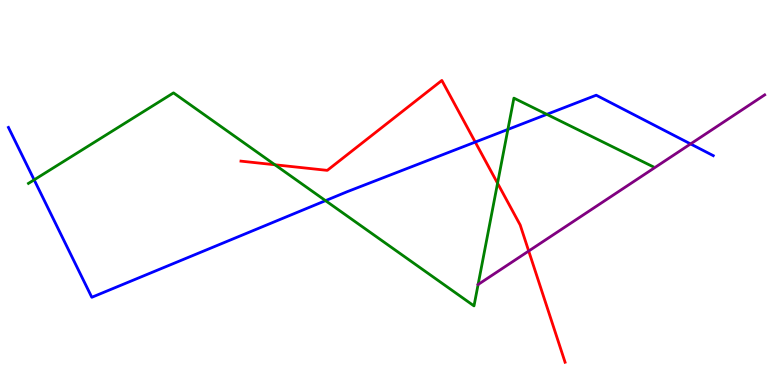[{'lines': ['blue', 'red'], 'intersections': [{'x': 6.13, 'y': 6.31}]}, {'lines': ['green', 'red'], 'intersections': [{'x': 3.55, 'y': 5.72}, {'x': 6.42, 'y': 5.24}]}, {'lines': ['purple', 'red'], 'intersections': [{'x': 6.82, 'y': 3.48}]}, {'lines': ['blue', 'green'], 'intersections': [{'x': 0.441, 'y': 5.33}, {'x': 4.2, 'y': 4.79}, {'x': 6.55, 'y': 6.64}, {'x': 7.06, 'y': 7.03}]}, {'lines': ['blue', 'purple'], 'intersections': [{'x': 8.91, 'y': 6.26}]}, {'lines': ['green', 'purple'], 'intersections': []}]